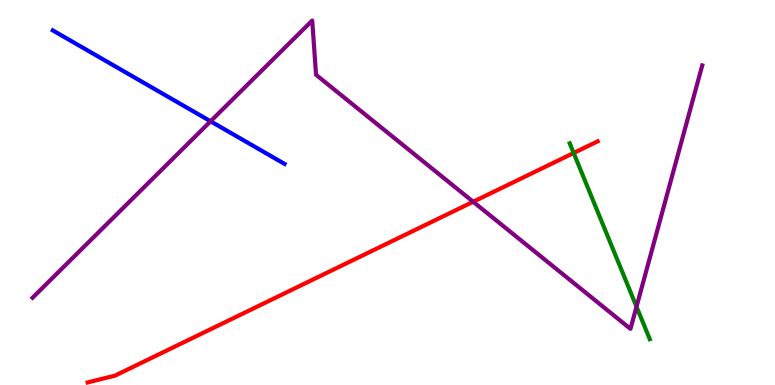[{'lines': ['blue', 'red'], 'intersections': []}, {'lines': ['green', 'red'], 'intersections': [{'x': 7.4, 'y': 6.03}]}, {'lines': ['purple', 'red'], 'intersections': [{'x': 6.11, 'y': 4.76}]}, {'lines': ['blue', 'green'], 'intersections': []}, {'lines': ['blue', 'purple'], 'intersections': [{'x': 2.72, 'y': 6.85}]}, {'lines': ['green', 'purple'], 'intersections': [{'x': 8.21, 'y': 2.03}]}]